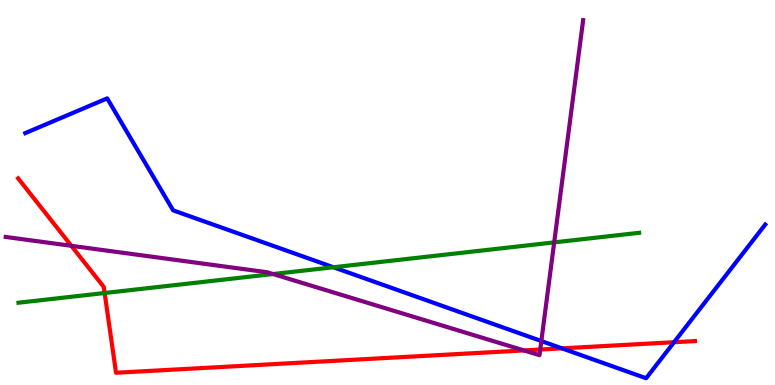[{'lines': ['blue', 'red'], 'intersections': [{'x': 7.25, 'y': 0.952}, {'x': 8.7, 'y': 1.11}]}, {'lines': ['green', 'red'], 'intersections': [{'x': 1.35, 'y': 2.39}]}, {'lines': ['purple', 'red'], 'intersections': [{'x': 0.921, 'y': 3.62}, {'x': 6.76, 'y': 0.898}, {'x': 6.97, 'y': 0.921}]}, {'lines': ['blue', 'green'], 'intersections': [{'x': 4.3, 'y': 3.06}]}, {'lines': ['blue', 'purple'], 'intersections': [{'x': 6.99, 'y': 1.14}]}, {'lines': ['green', 'purple'], 'intersections': [{'x': 3.52, 'y': 2.88}, {'x': 7.15, 'y': 3.7}]}]